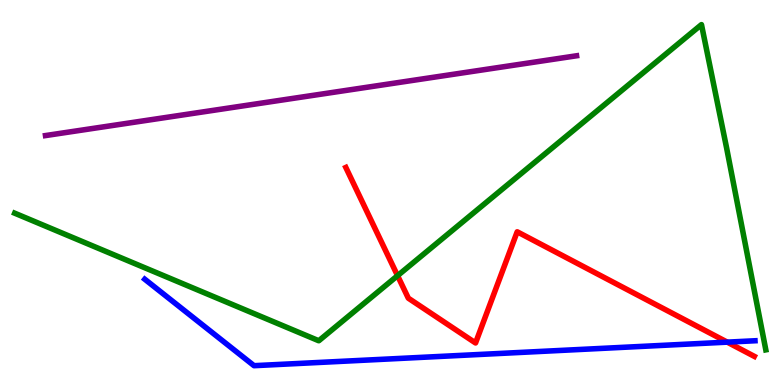[{'lines': ['blue', 'red'], 'intersections': [{'x': 9.38, 'y': 1.11}]}, {'lines': ['green', 'red'], 'intersections': [{'x': 5.13, 'y': 2.84}]}, {'lines': ['purple', 'red'], 'intersections': []}, {'lines': ['blue', 'green'], 'intersections': []}, {'lines': ['blue', 'purple'], 'intersections': []}, {'lines': ['green', 'purple'], 'intersections': []}]